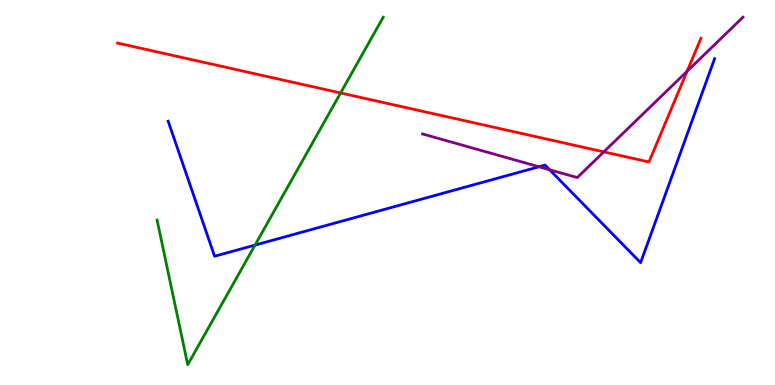[{'lines': ['blue', 'red'], 'intersections': []}, {'lines': ['green', 'red'], 'intersections': [{'x': 4.4, 'y': 7.59}]}, {'lines': ['purple', 'red'], 'intersections': [{'x': 7.79, 'y': 6.06}, {'x': 8.87, 'y': 8.15}]}, {'lines': ['blue', 'green'], 'intersections': [{'x': 3.29, 'y': 3.63}]}, {'lines': ['blue', 'purple'], 'intersections': [{'x': 6.95, 'y': 5.67}, {'x': 7.09, 'y': 5.59}]}, {'lines': ['green', 'purple'], 'intersections': []}]